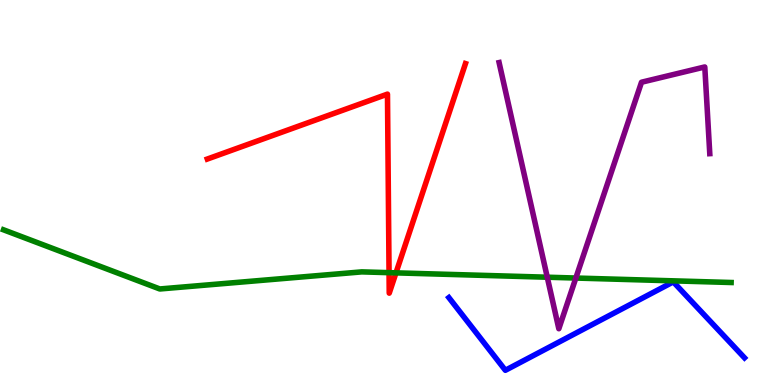[{'lines': ['blue', 'red'], 'intersections': []}, {'lines': ['green', 'red'], 'intersections': [{'x': 5.02, 'y': 2.92}, {'x': 5.11, 'y': 2.91}]}, {'lines': ['purple', 'red'], 'intersections': []}, {'lines': ['blue', 'green'], 'intersections': []}, {'lines': ['blue', 'purple'], 'intersections': []}, {'lines': ['green', 'purple'], 'intersections': [{'x': 7.06, 'y': 2.8}, {'x': 7.43, 'y': 2.78}]}]